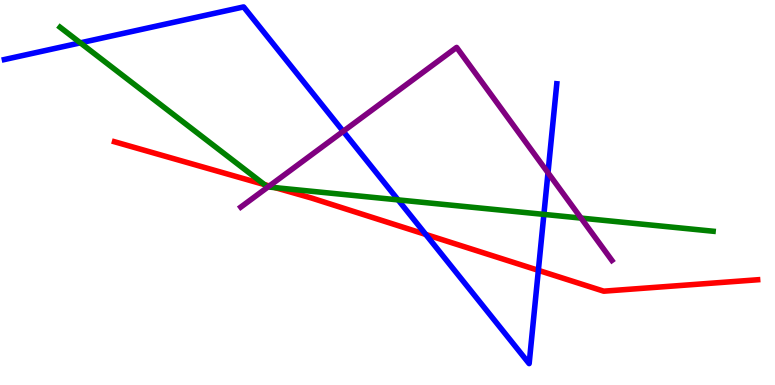[{'lines': ['blue', 'red'], 'intersections': [{'x': 5.49, 'y': 3.91}, {'x': 6.95, 'y': 2.98}]}, {'lines': ['green', 'red'], 'intersections': [{'x': 3.41, 'y': 5.21}, {'x': 3.55, 'y': 5.13}]}, {'lines': ['purple', 'red'], 'intersections': [{'x': 3.48, 'y': 5.17}]}, {'lines': ['blue', 'green'], 'intersections': [{'x': 1.04, 'y': 8.89}, {'x': 5.14, 'y': 4.81}, {'x': 7.02, 'y': 4.43}]}, {'lines': ['blue', 'purple'], 'intersections': [{'x': 4.43, 'y': 6.59}, {'x': 7.07, 'y': 5.51}]}, {'lines': ['green', 'purple'], 'intersections': [{'x': 3.46, 'y': 5.14}, {'x': 7.5, 'y': 4.34}]}]